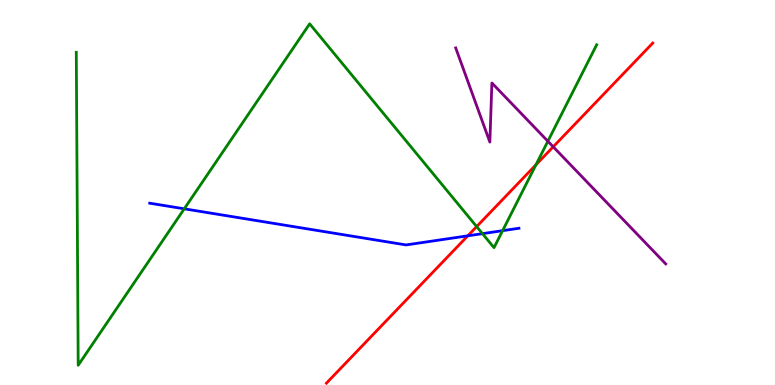[{'lines': ['blue', 'red'], 'intersections': [{'x': 6.04, 'y': 3.87}]}, {'lines': ['green', 'red'], 'intersections': [{'x': 6.15, 'y': 4.11}, {'x': 6.92, 'y': 5.72}]}, {'lines': ['purple', 'red'], 'intersections': [{'x': 7.14, 'y': 6.19}]}, {'lines': ['blue', 'green'], 'intersections': [{'x': 2.38, 'y': 4.58}, {'x': 6.23, 'y': 3.93}, {'x': 6.49, 'y': 4.01}]}, {'lines': ['blue', 'purple'], 'intersections': []}, {'lines': ['green', 'purple'], 'intersections': [{'x': 7.07, 'y': 6.33}]}]